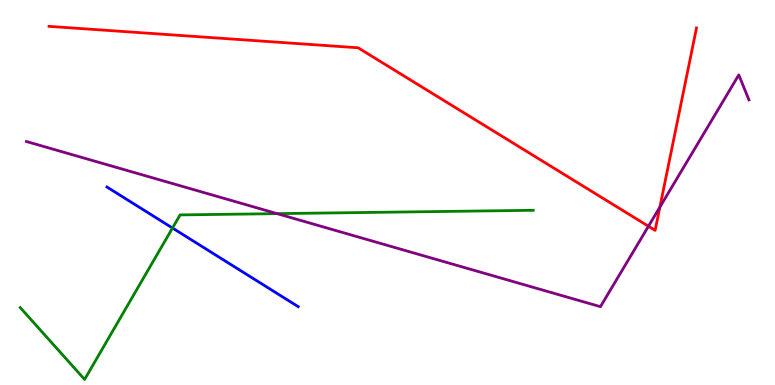[{'lines': ['blue', 'red'], 'intersections': []}, {'lines': ['green', 'red'], 'intersections': []}, {'lines': ['purple', 'red'], 'intersections': [{'x': 8.37, 'y': 4.12}, {'x': 8.51, 'y': 4.62}]}, {'lines': ['blue', 'green'], 'intersections': [{'x': 2.23, 'y': 4.08}]}, {'lines': ['blue', 'purple'], 'intersections': []}, {'lines': ['green', 'purple'], 'intersections': [{'x': 3.58, 'y': 4.45}]}]